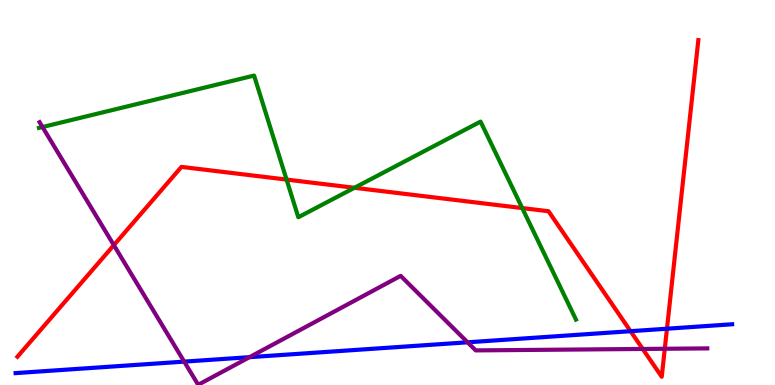[{'lines': ['blue', 'red'], 'intersections': [{'x': 8.14, 'y': 1.4}, {'x': 8.61, 'y': 1.46}]}, {'lines': ['green', 'red'], 'intersections': [{'x': 3.7, 'y': 5.34}, {'x': 4.57, 'y': 5.12}, {'x': 6.74, 'y': 4.6}]}, {'lines': ['purple', 'red'], 'intersections': [{'x': 1.47, 'y': 3.63}, {'x': 8.29, 'y': 0.936}, {'x': 8.58, 'y': 0.941}]}, {'lines': ['blue', 'green'], 'intersections': []}, {'lines': ['blue', 'purple'], 'intersections': [{'x': 2.38, 'y': 0.607}, {'x': 3.22, 'y': 0.723}, {'x': 6.03, 'y': 1.11}]}, {'lines': ['green', 'purple'], 'intersections': [{'x': 0.548, 'y': 6.7}]}]